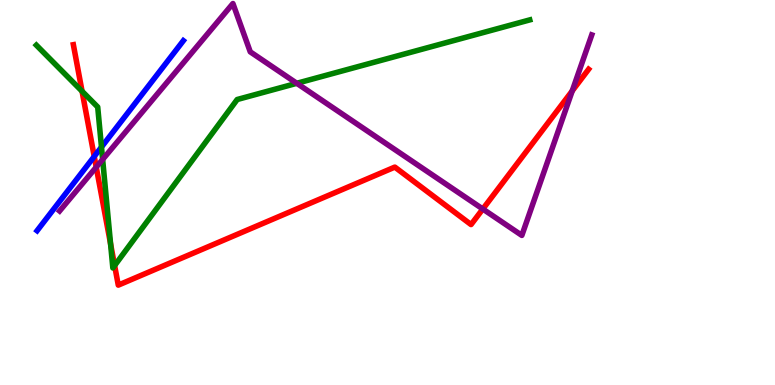[{'lines': ['blue', 'red'], 'intersections': [{'x': 1.22, 'y': 5.94}]}, {'lines': ['green', 'red'], 'intersections': [{'x': 1.06, 'y': 7.63}, {'x': 1.43, 'y': 3.66}, {'x': 1.48, 'y': 3.1}]}, {'lines': ['purple', 'red'], 'intersections': [{'x': 1.24, 'y': 5.66}, {'x': 6.23, 'y': 4.57}, {'x': 7.38, 'y': 7.64}]}, {'lines': ['blue', 'green'], 'intersections': [{'x': 1.31, 'y': 6.18}]}, {'lines': ['blue', 'purple'], 'intersections': []}, {'lines': ['green', 'purple'], 'intersections': [{'x': 1.32, 'y': 5.86}, {'x': 3.83, 'y': 7.84}]}]